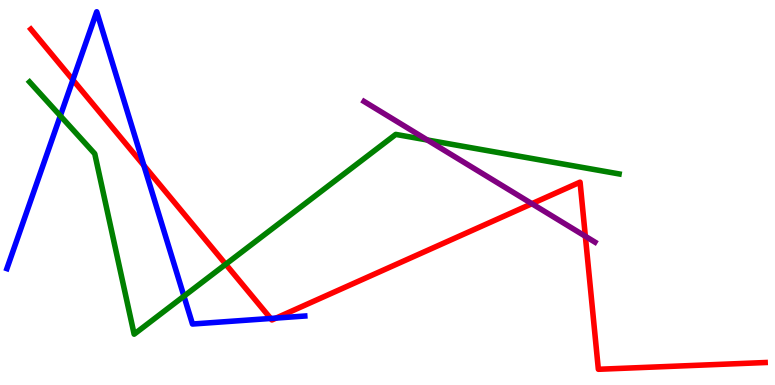[{'lines': ['blue', 'red'], 'intersections': [{'x': 0.941, 'y': 7.92}, {'x': 1.86, 'y': 5.7}, {'x': 3.49, 'y': 1.73}, {'x': 3.56, 'y': 1.74}]}, {'lines': ['green', 'red'], 'intersections': [{'x': 2.91, 'y': 3.14}]}, {'lines': ['purple', 'red'], 'intersections': [{'x': 6.86, 'y': 4.71}, {'x': 7.55, 'y': 3.86}]}, {'lines': ['blue', 'green'], 'intersections': [{'x': 0.778, 'y': 6.99}, {'x': 2.37, 'y': 2.31}]}, {'lines': ['blue', 'purple'], 'intersections': []}, {'lines': ['green', 'purple'], 'intersections': [{'x': 5.51, 'y': 6.36}]}]